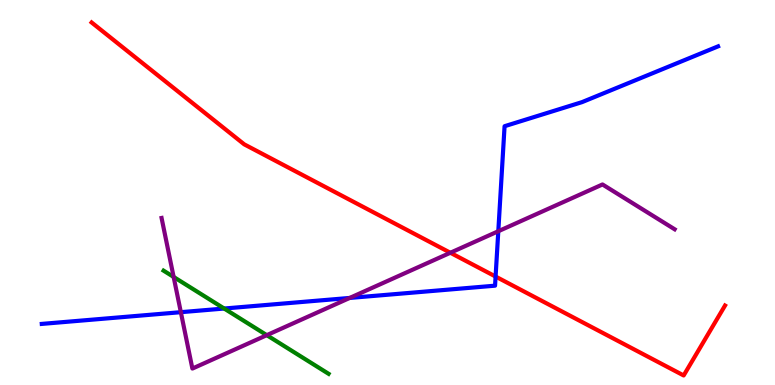[{'lines': ['blue', 'red'], 'intersections': [{'x': 6.39, 'y': 2.82}]}, {'lines': ['green', 'red'], 'intersections': []}, {'lines': ['purple', 'red'], 'intersections': [{'x': 5.81, 'y': 3.43}]}, {'lines': ['blue', 'green'], 'intersections': [{'x': 2.89, 'y': 1.99}]}, {'lines': ['blue', 'purple'], 'intersections': [{'x': 2.33, 'y': 1.89}, {'x': 4.51, 'y': 2.26}, {'x': 6.43, 'y': 3.99}]}, {'lines': ['green', 'purple'], 'intersections': [{'x': 2.24, 'y': 2.81}, {'x': 3.44, 'y': 1.29}]}]